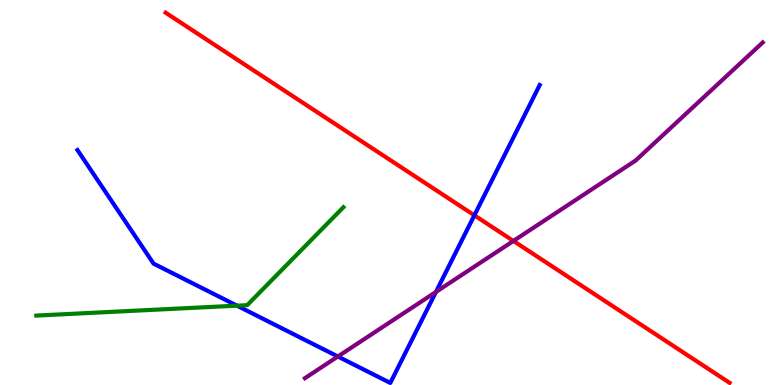[{'lines': ['blue', 'red'], 'intersections': [{'x': 6.12, 'y': 4.41}]}, {'lines': ['green', 'red'], 'intersections': []}, {'lines': ['purple', 'red'], 'intersections': [{'x': 6.62, 'y': 3.74}]}, {'lines': ['blue', 'green'], 'intersections': [{'x': 3.06, 'y': 2.06}]}, {'lines': ['blue', 'purple'], 'intersections': [{'x': 4.36, 'y': 0.74}, {'x': 5.63, 'y': 2.42}]}, {'lines': ['green', 'purple'], 'intersections': []}]